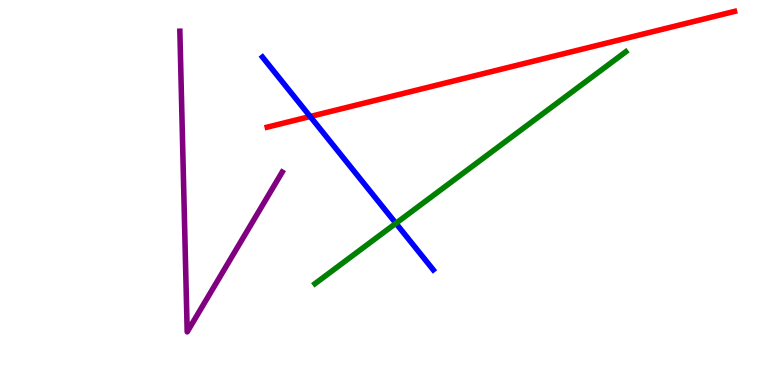[{'lines': ['blue', 'red'], 'intersections': [{'x': 4.0, 'y': 6.97}]}, {'lines': ['green', 'red'], 'intersections': []}, {'lines': ['purple', 'red'], 'intersections': []}, {'lines': ['blue', 'green'], 'intersections': [{'x': 5.11, 'y': 4.2}]}, {'lines': ['blue', 'purple'], 'intersections': []}, {'lines': ['green', 'purple'], 'intersections': []}]